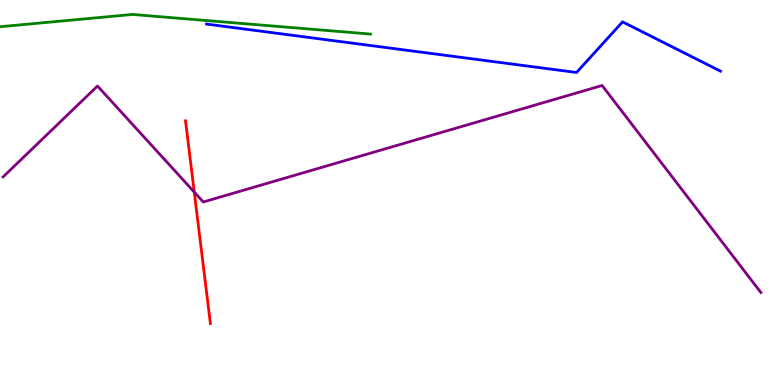[{'lines': ['blue', 'red'], 'intersections': []}, {'lines': ['green', 'red'], 'intersections': []}, {'lines': ['purple', 'red'], 'intersections': [{'x': 2.51, 'y': 5.01}]}, {'lines': ['blue', 'green'], 'intersections': []}, {'lines': ['blue', 'purple'], 'intersections': []}, {'lines': ['green', 'purple'], 'intersections': []}]